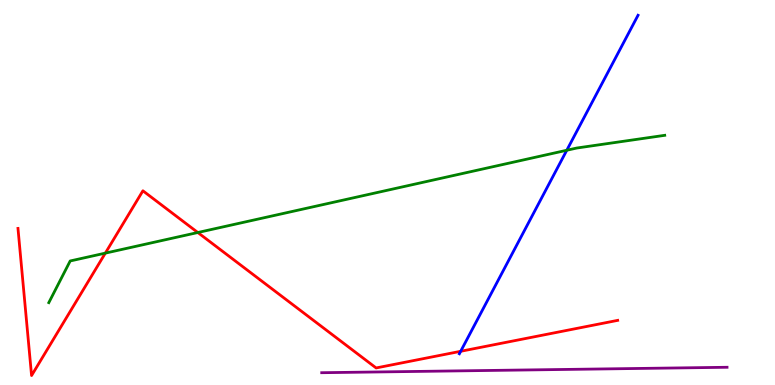[{'lines': ['blue', 'red'], 'intersections': [{'x': 5.94, 'y': 0.876}]}, {'lines': ['green', 'red'], 'intersections': [{'x': 1.36, 'y': 3.43}, {'x': 2.55, 'y': 3.96}]}, {'lines': ['purple', 'red'], 'intersections': []}, {'lines': ['blue', 'green'], 'intersections': [{'x': 7.31, 'y': 6.1}]}, {'lines': ['blue', 'purple'], 'intersections': []}, {'lines': ['green', 'purple'], 'intersections': []}]